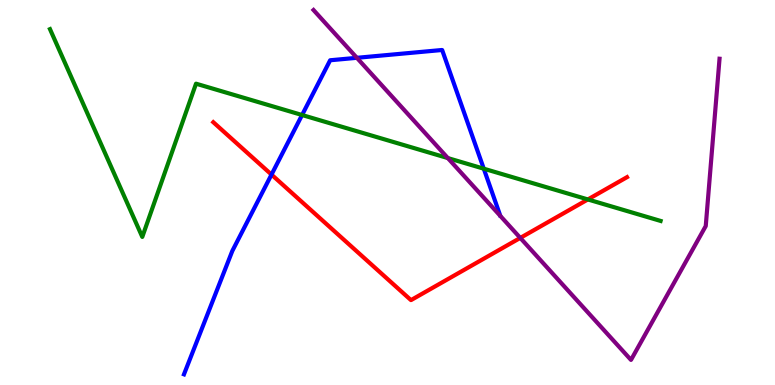[{'lines': ['blue', 'red'], 'intersections': [{'x': 3.5, 'y': 5.47}]}, {'lines': ['green', 'red'], 'intersections': [{'x': 7.59, 'y': 4.82}]}, {'lines': ['purple', 'red'], 'intersections': [{'x': 6.71, 'y': 3.82}]}, {'lines': ['blue', 'green'], 'intersections': [{'x': 3.9, 'y': 7.01}, {'x': 6.24, 'y': 5.62}]}, {'lines': ['blue', 'purple'], 'intersections': [{'x': 4.6, 'y': 8.5}]}, {'lines': ['green', 'purple'], 'intersections': [{'x': 5.78, 'y': 5.89}]}]